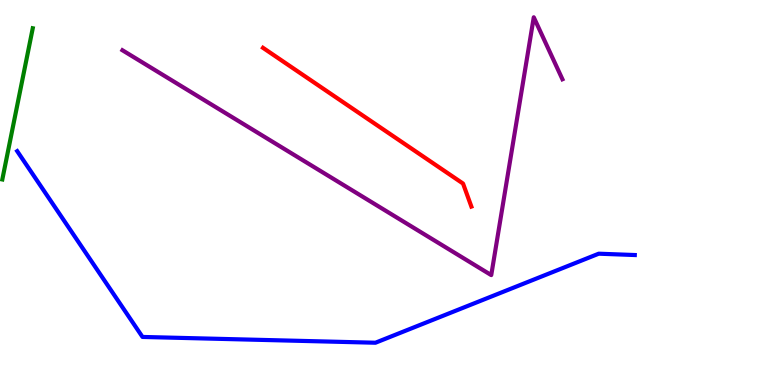[{'lines': ['blue', 'red'], 'intersections': []}, {'lines': ['green', 'red'], 'intersections': []}, {'lines': ['purple', 'red'], 'intersections': []}, {'lines': ['blue', 'green'], 'intersections': []}, {'lines': ['blue', 'purple'], 'intersections': []}, {'lines': ['green', 'purple'], 'intersections': []}]